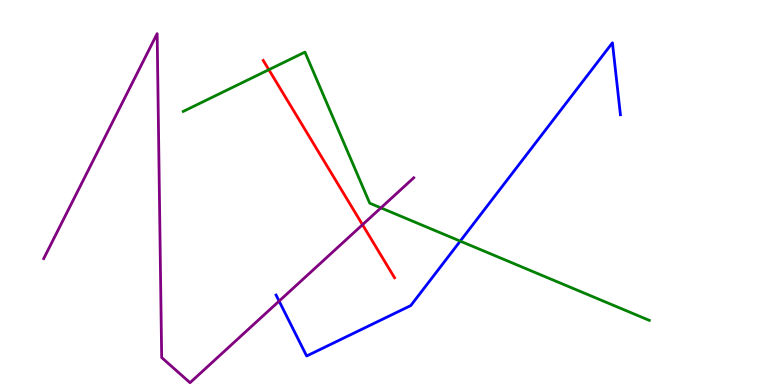[{'lines': ['blue', 'red'], 'intersections': []}, {'lines': ['green', 'red'], 'intersections': [{'x': 3.47, 'y': 8.19}]}, {'lines': ['purple', 'red'], 'intersections': [{'x': 4.68, 'y': 4.16}]}, {'lines': ['blue', 'green'], 'intersections': [{'x': 5.94, 'y': 3.74}]}, {'lines': ['blue', 'purple'], 'intersections': [{'x': 3.6, 'y': 2.18}]}, {'lines': ['green', 'purple'], 'intersections': [{'x': 4.91, 'y': 4.6}]}]